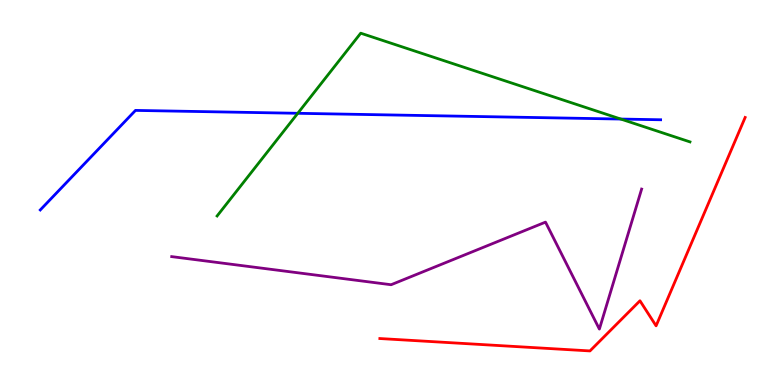[{'lines': ['blue', 'red'], 'intersections': []}, {'lines': ['green', 'red'], 'intersections': []}, {'lines': ['purple', 'red'], 'intersections': []}, {'lines': ['blue', 'green'], 'intersections': [{'x': 3.84, 'y': 7.06}, {'x': 8.01, 'y': 6.91}]}, {'lines': ['blue', 'purple'], 'intersections': []}, {'lines': ['green', 'purple'], 'intersections': []}]